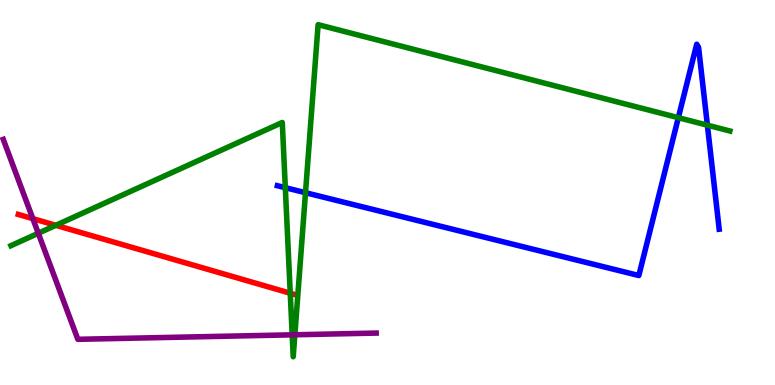[{'lines': ['blue', 'red'], 'intersections': []}, {'lines': ['green', 'red'], 'intersections': [{'x': 0.72, 'y': 4.15}, {'x': 3.75, 'y': 2.38}]}, {'lines': ['purple', 'red'], 'intersections': [{'x': 0.424, 'y': 4.32}]}, {'lines': ['blue', 'green'], 'intersections': [{'x': 3.68, 'y': 5.13}, {'x': 3.94, 'y': 4.99}, {'x': 8.75, 'y': 6.94}, {'x': 9.13, 'y': 6.75}]}, {'lines': ['blue', 'purple'], 'intersections': []}, {'lines': ['green', 'purple'], 'intersections': [{'x': 0.494, 'y': 3.94}, {'x': 3.77, 'y': 1.3}, {'x': 3.8, 'y': 1.3}]}]